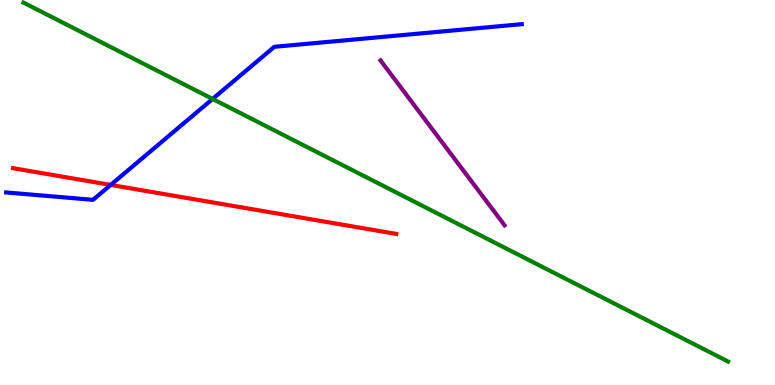[{'lines': ['blue', 'red'], 'intersections': [{'x': 1.43, 'y': 5.2}]}, {'lines': ['green', 'red'], 'intersections': []}, {'lines': ['purple', 'red'], 'intersections': []}, {'lines': ['blue', 'green'], 'intersections': [{'x': 2.74, 'y': 7.43}]}, {'lines': ['blue', 'purple'], 'intersections': []}, {'lines': ['green', 'purple'], 'intersections': []}]